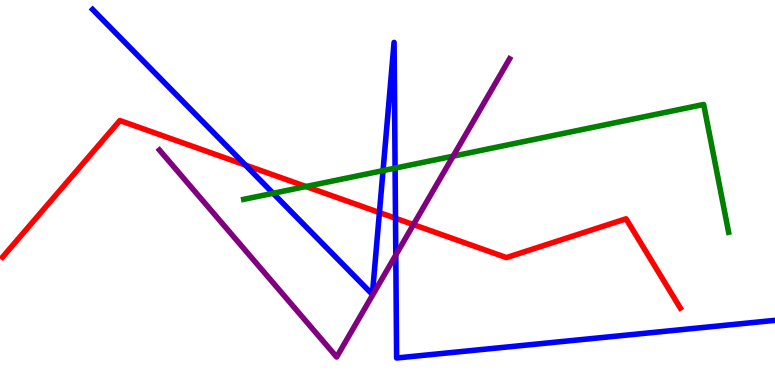[{'lines': ['blue', 'red'], 'intersections': [{'x': 3.17, 'y': 5.71}, {'x': 4.9, 'y': 4.48}, {'x': 5.1, 'y': 4.33}]}, {'lines': ['green', 'red'], 'intersections': [{'x': 3.95, 'y': 5.16}]}, {'lines': ['purple', 'red'], 'intersections': [{'x': 5.33, 'y': 4.17}]}, {'lines': ['blue', 'green'], 'intersections': [{'x': 3.52, 'y': 4.98}, {'x': 4.94, 'y': 5.57}, {'x': 5.1, 'y': 5.63}]}, {'lines': ['blue', 'purple'], 'intersections': [{'x': 5.11, 'y': 3.38}]}, {'lines': ['green', 'purple'], 'intersections': [{'x': 5.85, 'y': 5.94}]}]